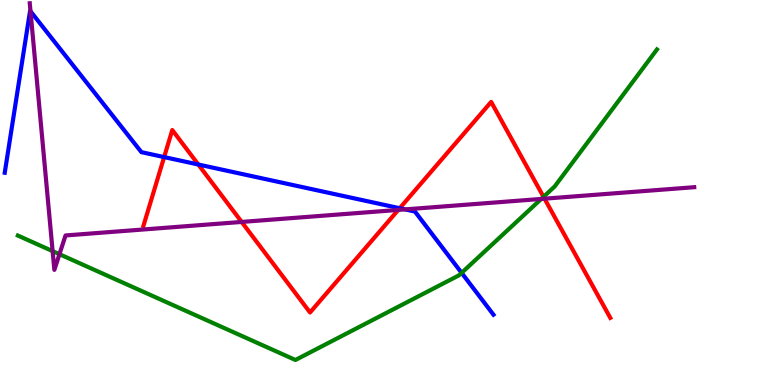[{'lines': ['blue', 'red'], 'intersections': [{'x': 2.12, 'y': 5.92}, {'x': 2.56, 'y': 5.73}, {'x': 5.16, 'y': 4.59}]}, {'lines': ['green', 'red'], 'intersections': [{'x': 7.01, 'y': 4.89}]}, {'lines': ['purple', 'red'], 'intersections': [{'x': 3.12, 'y': 4.24}, {'x': 5.14, 'y': 4.55}, {'x': 7.03, 'y': 4.84}]}, {'lines': ['blue', 'green'], 'intersections': [{'x': 5.96, 'y': 2.91}]}, {'lines': ['blue', 'purple'], 'intersections': [{'x': 0.394, 'y': 9.71}, {'x': 5.23, 'y': 4.56}]}, {'lines': ['green', 'purple'], 'intersections': [{'x': 0.679, 'y': 3.48}, {'x': 0.767, 'y': 3.4}, {'x': 6.98, 'y': 4.83}]}]